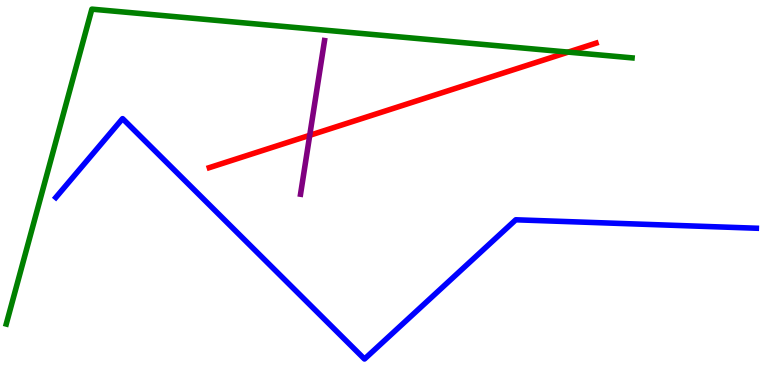[{'lines': ['blue', 'red'], 'intersections': []}, {'lines': ['green', 'red'], 'intersections': [{'x': 7.33, 'y': 8.65}]}, {'lines': ['purple', 'red'], 'intersections': [{'x': 4.0, 'y': 6.49}]}, {'lines': ['blue', 'green'], 'intersections': []}, {'lines': ['blue', 'purple'], 'intersections': []}, {'lines': ['green', 'purple'], 'intersections': []}]